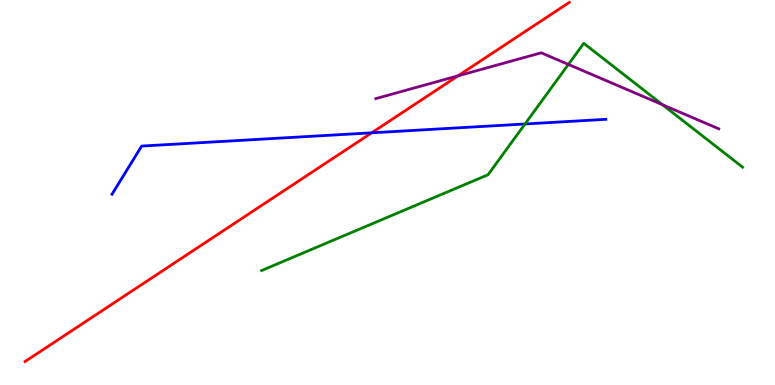[{'lines': ['blue', 'red'], 'intersections': [{'x': 4.8, 'y': 6.55}]}, {'lines': ['green', 'red'], 'intersections': []}, {'lines': ['purple', 'red'], 'intersections': [{'x': 5.91, 'y': 8.03}]}, {'lines': ['blue', 'green'], 'intersections': [{'x': 6.77, 'y': 6.78}]}, {'lines': ['blue', 'purple'], 'intersections': []}, {'lines': ['green', 'purple'], 'intersections': [{'x': 7.33, 'y': 8.33}, {'x': 8.55, 'y': 7.28}]}]